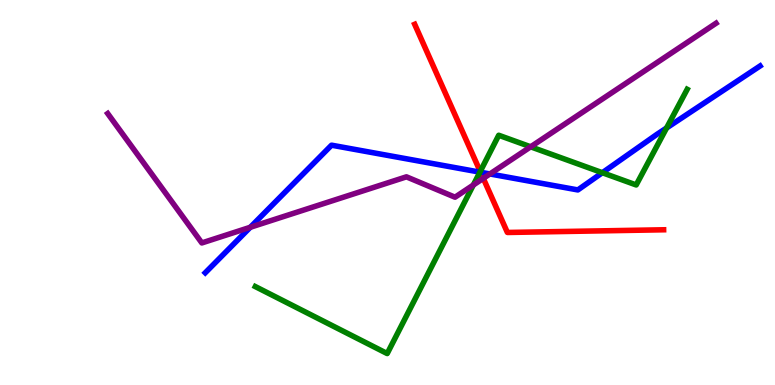[{'lines': ['blue', 'red'], 'intersections': [{'x': 6.2, 'y': 5.53}]}, {'lines': ['green', 'red'], 'intersections': [{'x': 6.2, 'y': 5.55}]}, {'lines': ['purple', 'red'], 'intersections': [{'x': 6.24, 'y': 5.37}]}, {'lines': ['blue', 'green'], 'intersections': [{'x': 6.19, 'y': 5.53}, {'x': 7.77, 'y': 5.51}, {'x': 8.6, 'y': 6.68}]}, {'lines': ['blue', 'purple'], 'intersections': [{'x': 3.23, 'y': 4.1}, {'x': 6.32, 'y': 5.48}]}, {'lines': ['green', 'purple'], 'intersections': [{'x': 6.11, 'y': 5.19}, {'x': 6.85, 'y': 6.19}]}]